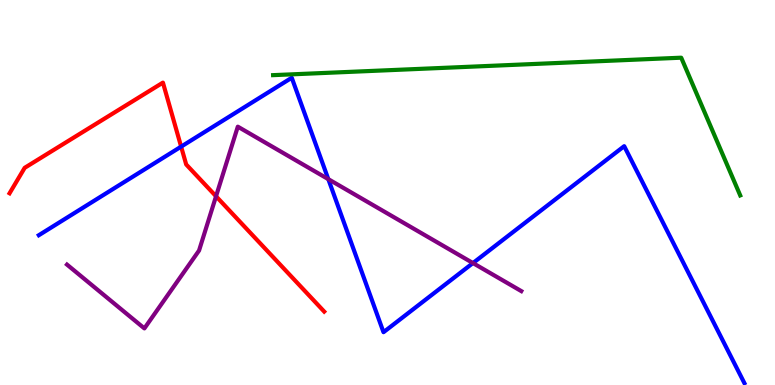[{'lines': ['blue', 'red'], 'intersections': [{'x': 2.34, 'y': 6.19}]}, {'lines': ['green', 'red'], 'intersections': []}, {'lines': ['purple', 'red'], 'intersections': [{'x': 2.79, 'y': 4.9}]}, {'lines': ['blue', 'green'], 'intersections': []}, {'lines': ['blue', 'purple'], 'intersections': [{'x': 4.24, 'y': 5.35}, {'x': 6.1, 'y': 3.17}]}, {'lines': ['green', 'purple'], 'intersections': []}]